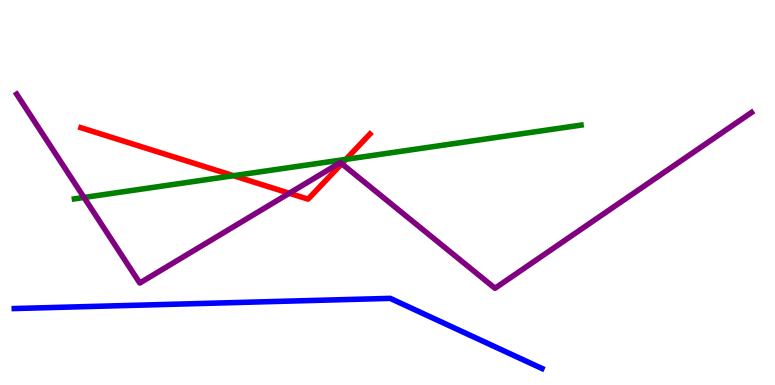[{'lines': ['blue', 'red'], 'intersections': []}, {'lines': ['green', 'red'], 'intersections': [{'x': 3.01, 'y': 5.44}, {'x': 4.46, 'y': 5.86}]}, {'lines': ['purple', 'red'], 'intersections': [{'x': 3.73, 'y': 4.98}, {'x': 4.41, 'y': 5.75}]}, {'lines': ['blue', 'green'], 'intersections': []}, {'lines': ['blue', 'purple'], 'intersections': []}, {'lines': ['green', 'purple'], 'intersections': [{'x': 1.08, 'y': 4.87}]}]